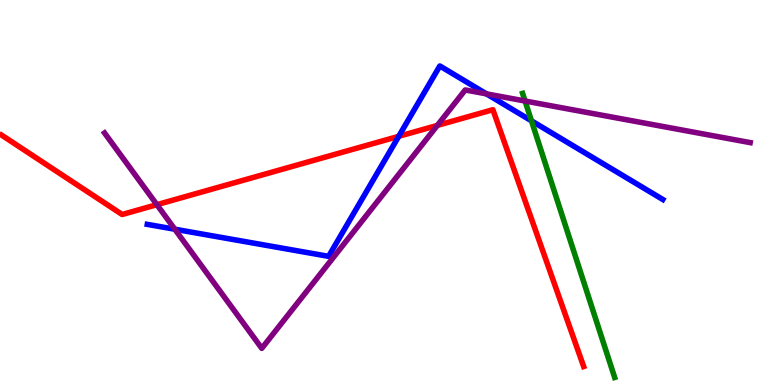[{'lines': ['blue', 'red'], 'intersections': [{'x': 5.14, 'y': 6.46}]}, {'lines': ['green', 'red'], 'intersections': []}, {'lines': ['purple', 'red'], 'intersections': [{'x': 2.02, 'y': 4.68}, {'x': 5.64, 'y': 6.74}]}, {'lines': ['blue', 'green'], 'intersections': [{'x': 6.86, 'y': 6.86}]}, {'lines': ['blue', 'purple'], 'intersections': [{'x': 2.26, 'y': 4.05}, {'x': 6.28, 'y': 7.56}]}, {'lines': ['green', 'purple'], 'intersections': [{'x': 6.77, 'y': 7.38}]}]